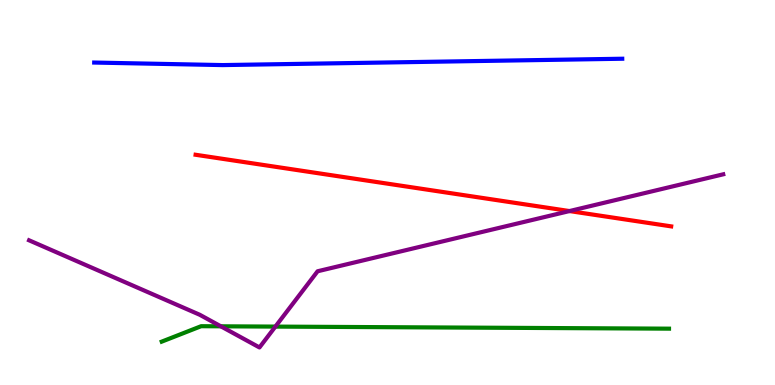[{'lines': ['blue', 'red'], 'intersections': []}, {'lines': ['green', 'red'], 'intersections': []}, {'lines': ['purple', 'red'], 'intersections': [{'x': 7.35, 'y': 4.52}]}, {'lines': ['blue', 'green'], 'intersections': []}, {'lines': ['blue', 'purple'], 'intersections': []}, {'lines': ['green', 'purple'], 'intersections': [{'x': 2.85, 'y': 1.52}, {'x': 3.55, 'y': 1.52}]}]